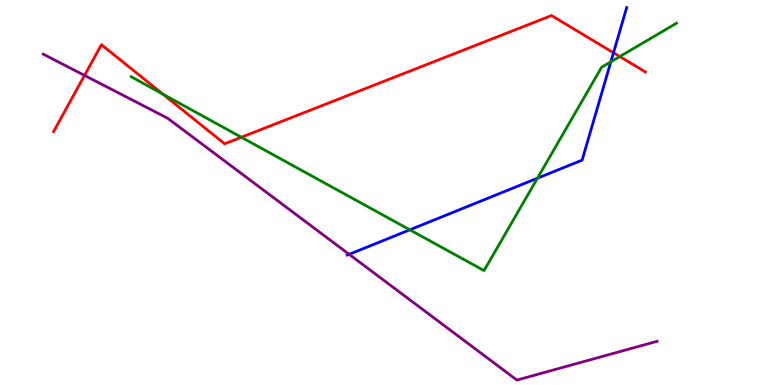[{'lines': ['blue', 'red'], 'intersections': [{'x': 7.92, 'y': 8.63}]}, {'lines': ['green', 'red'], 'intersections': [{'x': 2.1, 'y': 7.56}, {'x': 3.11, 'y': 6.44}, {'x': 8.0, 'y': 8.53}]}, {'lines': ['purple', 'red'], 'intersections': [{'x': 1.09, 'y': 8.04}]}, {'lines': ['blue', 'green'], 'intersections': [{'x': 5.29, 'y': 4.03}, {'x': 6.93, 'y': 5.37}, {'x': 7.88, 'y': 8.39}]}, {'lines': ['blue', 'purple'], 'intersections': [{'x': 4.51, 'y': 3.39}]}, {'lines': ['green', 'purple'], 'intersections': []}]